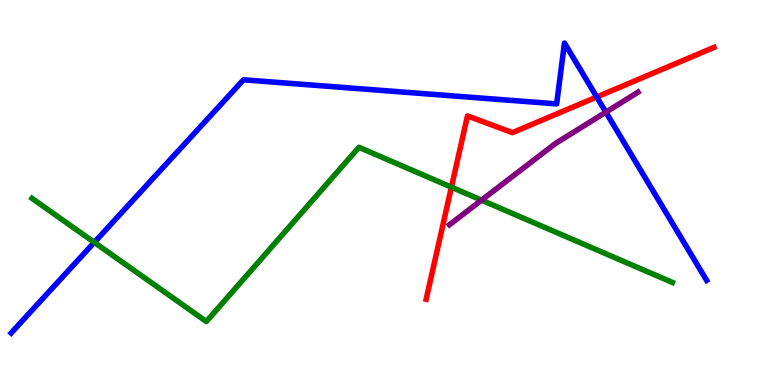[{'lines': ['blue', 'red'], 'intersections': [{'x': 7.7, 'y': 7.48}]}, {'lines': ['green', 'red'], 'intersections': [{'x': 5.82, 'y': 5.14}]}, {'lines': ['purple', 'red'], 'intersections': []}, {'lines': ['blue', 'green'], 'intersections': [{'x': 1.22, 'y': 3.7}]}, {'lines': ['blue', 'purple'], 'intersections': [{'x': 7.82, 'y': 7.09}]}, {'lines': ['green', 'purple'], 'intersections': [{'x': 6.21, 'y': 4.8}]}]